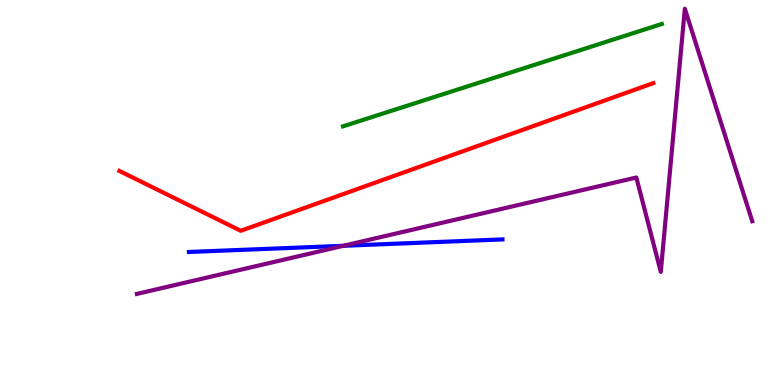[{'lines': ['blue', 'red'], 'intersections': []}, {'lines': ['green', 'red'], 'intersections': []}, {'lines': ['purple', 'red'], 'intersections': []}, {'lines': ['blue', 'green'], 'intersections': []}, {'lines': ['blue', 'purple'], 'intersections': [{'x': 4.43, 'y': 3.62}]}, {'lines': ['green', 'purple'], 'intersections': []}]